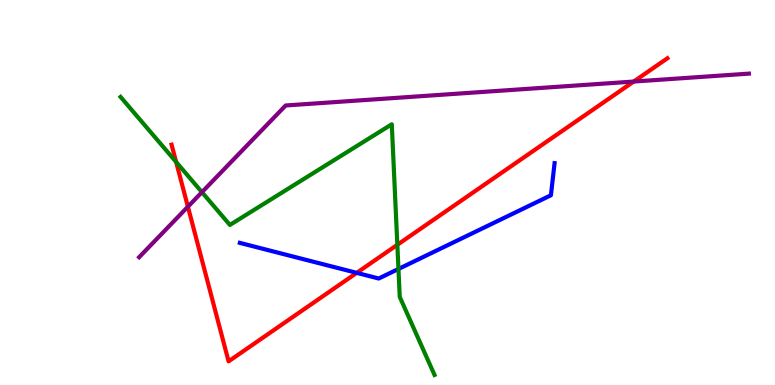[{'lines': ['blue', 'red'], 'intersections': [{'x': 4.6, 'y': 2.91}]}, {'lines': ['green', 'red'], 'intersections': [{'x': 2.27, 'y': 5.79}, {'x': 5.13, 'y': 3.64}]}, {'lines': ['purple', 'red'], 'intersections': [{'x': 2.42, 'y': 4.63}, {'x': 8.18, 'y': 7.88}]}, {'lines': ['blue', 'green'], 'intersections': [{'x': 5.14, 'y': 3.01}]}, {'lines': ['blue', 'purple'], 'intersections': []}, {'lines': ['green', 'purple'], 'intersections': [{'x': 2.61, 'y': 5.01}]}]